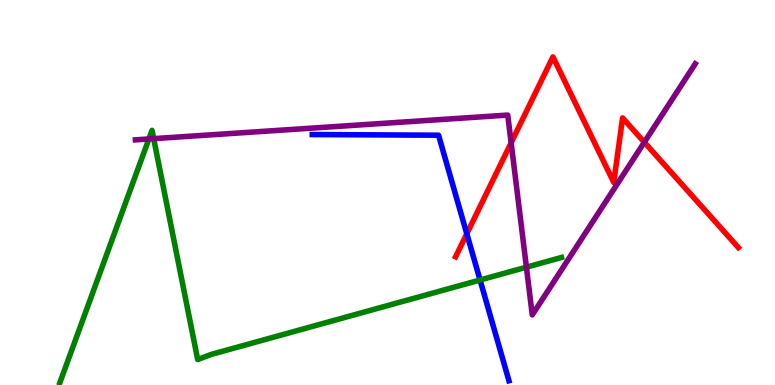[{'lines': ['blue', 'red'], 'intersections': [{'x': 6.02, 'y': 3.93}]}, {'lines': ['green', 'red'], 'intersections': []}, {'lines': ['purple', 'red'], 'intersections': [{'x': 6.6, 'y': 6.29}, {'x': 8.31, 'y': 6.31}]}, {'lines': ['blue', 'green'], 'intersections': [{'x': 6.19, 'y': 2.73}]}, {'lines': ['blue', 'purple'], 'intersections': []}, {'lines': ['green', 'purple'], 'intersections': [{'x': 1.92, 'y': 6.39}, {'x': 1.98, 'y': 6.4}, {'x': 6.79, 'y': 3.06}]}]